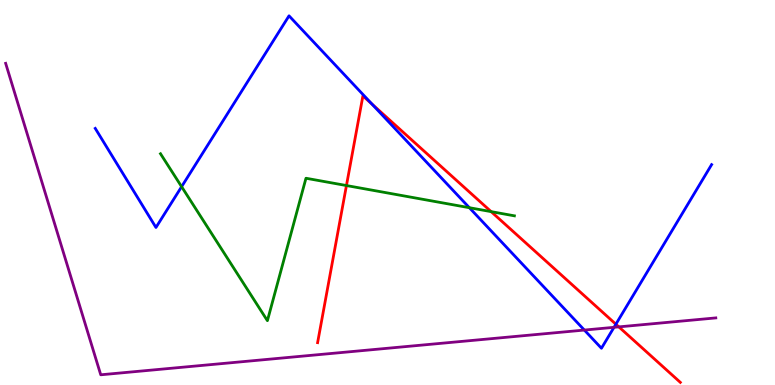[{'lines': ['blue', 'red'], 'intersections': [{'x': 4.8, 'y': 7.3}, {'x': 7.95, 'y': 1.58}]}, {'lines': ['green', 'red'], 'intersections': [{'x': 4.47, 'y': 5.18}, {'x': 6.34, 'y': 4.5}]}, {'lines': ['purple', 'red'], 'intersections': [{'x': 7.99, 'y': 1.51}]}, {'lines': ['blue', 'green'], 'intersections': [{'x': 2.34, 'y': 5.15}, {'x': 6.06, 'y': 4.61}]}, {'lines': ['blue', 'purple'], 'intersections': [{'x': 7.54, 'y': 1.43}, {'x': 7.92, 'y': 1.5}]}, {'lines': ['green', 'purple'], 'intersections': []}]